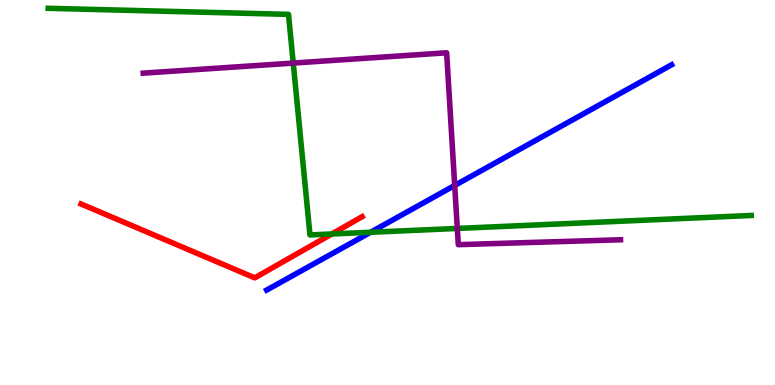[{'lines': ['blue', 'red'], 'intersections': []}, {'lines': ['green', 'red'], 'intersections': [{'x': 4.28, 'y': 3.92}]}, {'lines': ['purple', 'red'], 'intersections': []}, {'lines': ['blue', 'green'], 'intersections': [{'x': 4.78, 'y': 3.97}]}, {'lines': ['blue', 'purple'], 'intersections': [{'x': 5.87, 'y': 5.18}]}, {'lines': ['green', 'purple'], 'intersections': [{'x': 3.78, 'y': 8.36}, {'x': 5.9, 'y': 4.07}]}]